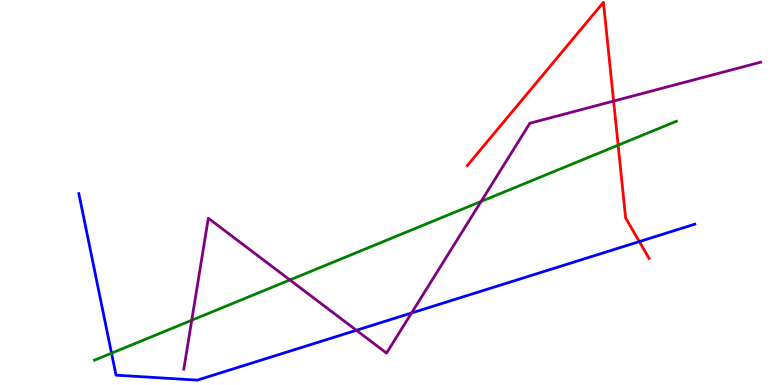[{'lines': ['blue', 'red'], 'intersections': [{'x': 8.25, 'y': 3.72}]}, {'lines': ['green', 'red'], 'intersections': [{'x': 7.98, 'y': 6.23}]}, {'lines': ['purple', 'red'], 'intersections': [{'x': 7.92, 'y': 7.37}]}, {'lines': ['blue', 'green'], 'intersections': [{'x': 1.44, 'y': 0.826}]}, {'lines': ['blue', 'purple'], 'intersections': [{'x': 4.6, 'y': 1.42}, {'x': 5.31, 'y': 1.87}]}, {'lines': ['green', 'purple'], 'intersections': [{'x': 2.47, 'y': 1.68}, {'x': 3.74, 'y': 2.73}, {'x': 6.21, 'y': 4.77}]}]